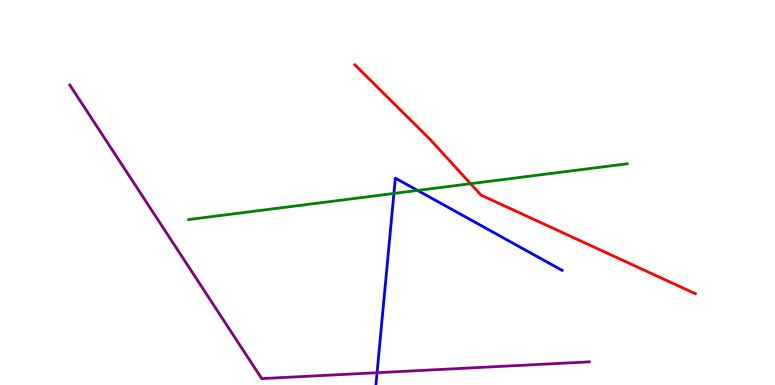[{'lines': ['blue', 'red'], 'intersections': []}, {'lines': ['green', 'red'], 'intersections': [{'x': 6.07, 'y': 5.23}]}, {'lines': ['purple', 'red'], 'intersections': []}, {'lines': ['blue', 'green'], 'intersections': [{'x': 5.08, 'y': 4.98}, {'x': 5.39, 'y': 5.05}]}, {'lines': ['blue', 'purple'], 'intersections': [{'x': 4.87, 'y': 0.319}]}, {'lines': ['green', 'purple'], 'intersections': []}]